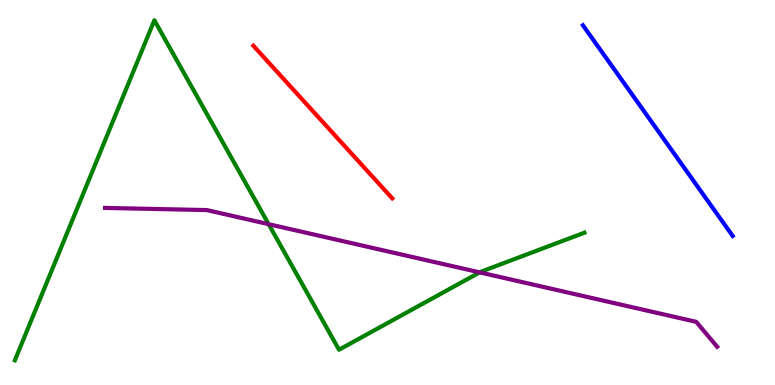[{'lines': ['blue', 'red'], 'intersections': []}, {'lines': ['green', 'red'], 'intersections': []}, {'lines': ['purple', 'red'], 'intersections': []}, {'lines': ['blue', 'green'], 'intersections': []}, {'lines': ['blue', 'purple'], 'intersections': []}, {'lines': ['green', 'purple'], 'intersections': [{'x': 3.47, 'y': 4.18}, {'x': 6.19, 'y': 2.93}]}]